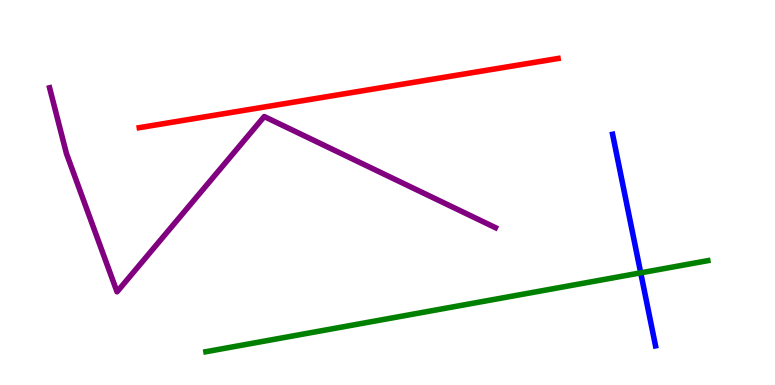[{'lines': ['blue', 'red'], 'intersections': []}, {'lines': ['green', 'red'], 'intersections': []}, {'lines': ['purple', 'red'], 'intersections': []}, {'lines': ['blue', 'green'], 'intersections': [{'x': 8.27, 'y': 2.91}]}, {'lines': ['blue', 'purple'], 'intersections': []}, {'lines': ['green', 'purple'], 'intersections': []}]